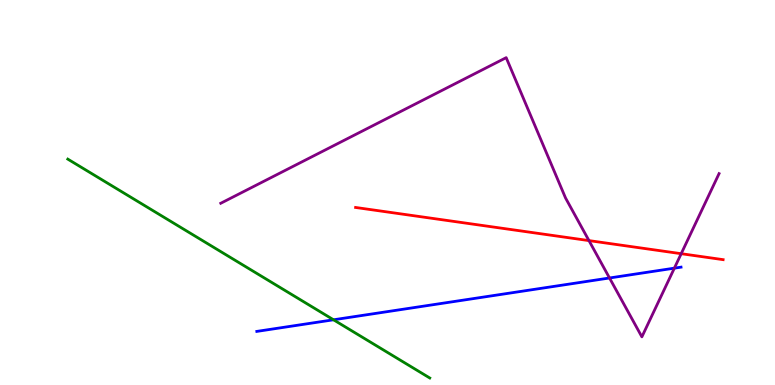[{'lines': ['blue', 'red'], 'intersections': []}, {'lines': ['green', 'red'], 'intersections': []}, {'lines': ['purple', 'red'], 'intersections': [{'x': 7.6, 'y': 3.75}, {'x': 8.79, 'y': 3.41}]}, {'lines': ['blue', 'green'], 'intersections': [{'x': 4.3, 'y': 1.69}]}, {'lines': ['blue', 'purple'], 'intersections': [{'x': 7.86, 'y': 2.78}, {'x': 8.7, 'y': 3.03}]}, {'lines': ['green', 'purple'], 'intersections': []}]